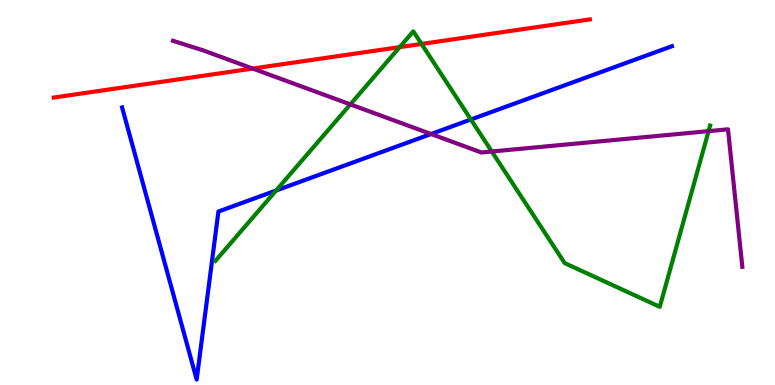[{'lines': ['blue', 'red'], 'intersections': []}, {'lines': ['green', 'red'], 'intersections': [{'x': 5.16, 'y': 8.78}, {'x': 5.44, 'y': 8.86}]}, {'lines': ['purple', 'red'], 'intersections': [{'x': 3.26, 'y': 8.22}]}, {'lines': ['blue', 'green'], 'intersections': [{'x': 3.56, 'y': 5.05}, {'x': 6.08, 'y': 6.9}]}, {'lines': ['blue', 'purple'], 'intersections': [{'x': 5.56, 'y': 6.52}]}, {'lines': ['green', 'purple'], 'intersections': [{'x': 4.52, 'y': 7.29}, {'x': 6.35, 'y': 6.06}, {'x': 9.14, 'y': 6.59}]}]